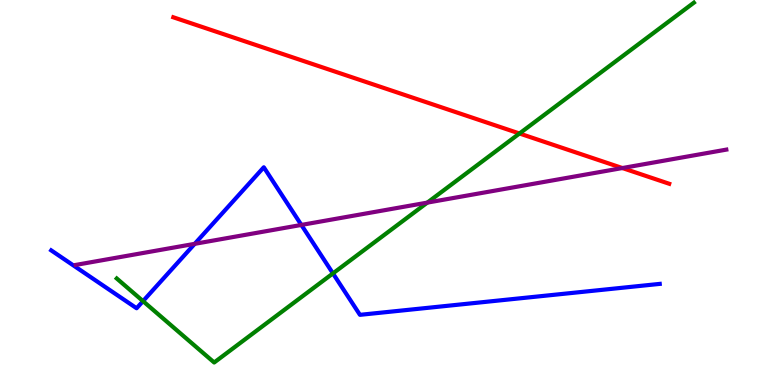[{'lines': ['blue', 'red'], 'intersections': []}, {'lines': ['green', 'red'], 'intersections': [{'x': 6.7, 'y': 6.53}]}, {'lines': ['purple', 'red'], 'intersections': [{'x': 8.03, 'y': 5.64}]}, {'lines': ['blue', 'green'], 'intersections': [{'x': 1.85, 'y': 2.18}, {'x': 4.3, 'y': 2.9}]}, {'lines': ['blue', 'purple'], 'intersections': [{'x': 2.51, 'y': 3.67}, {'x': 3.89, 'y': 4.16}]}, {'lines': ['green', 'purple'], 'intersections': [{'x': 5.51, 'y': 4.74}]}]